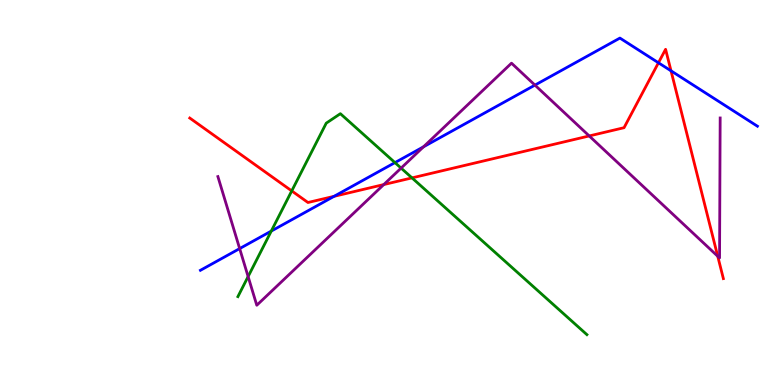[{'lines': ['blue', 'red'], 'intersections': [{'x': 4.31, 'y': 4.9}, {'x': 8.5, 'y': 8.37}, {'x': 8.66, 'y': 8.16}]}, {'lines': ['green', 'red'], 'intersections': [{'x': 3.76, 'y': 5.04}, {'x': 5.32, 'y': 5.38}]}, {'lines': ['purple', 'red'], 'intersections': [{'x': 4.95, 'y': 5.21}, {'x': 7.6, 'y': 6.47}, {'x': 9.26, 'y': 3.34}]}, {'lines': ['blue', 'green'], 'intersections': [{'x': 3.5, 'y': 4.0}, {'x': 5.1, 'y': 5.78}]}, {'lines': ['blue', 'purple'], 'intersections': [{'x': 3.09, 'y': 3.54}, {'x': 5.46, 'y': 6.19}, {'x': 6.9, 'y': 7.79}]}, {'lines': ['green', 'purple'], 'intersections': [{'x': 3.2, 'y': 2.82}, {'x': 5.18, 'y': 5.63}]}]